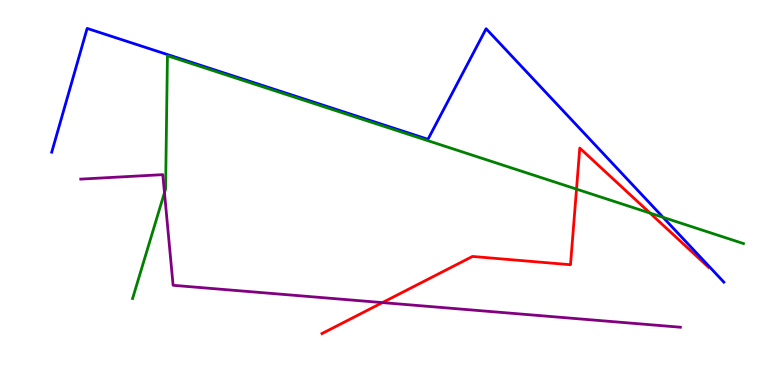[{'lines': ['blue', 'red'], 'intersections': []}, {'lines': ['green', 'red'], 'intersections': [{'x': 7.44, 'y': 5.09}, {'x': 8.39, 'y': 4.47}]}, {'lines': ['purple', 'red'], 'intersections': [{'x': 4.93, 'y': 2.14}]}, {'lines': ['blue', 'green'], 'intersections': [{'x': 8.56, 'y': 4.35}]}, {'lines': ['blue', 'purple'], 'intersections': []}, {'lines': ['green', 'purple'], 'intersections': [{'x': 2.12, 'y': 5.0}]}]